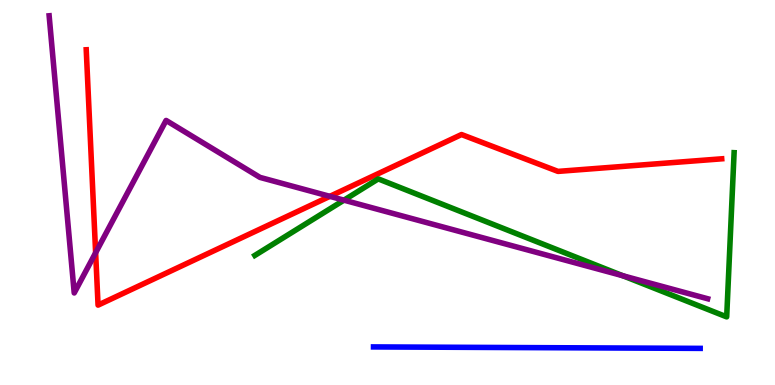[{'lines': ['blue', 'red'], 'intersections': []}, {'lines': ['green', 'red'], 'intersections': []}, {'lines': ['purple', 'red'], 'intersections': [{'x': 1.23, 'y': 3.44}, {'x': 4.26, 'y': 4.9}]}, {'lines': ['blue', 'green'], 'intersections': []}, {'lines': ['blue', 'purple'], 'intersections': []}, {'lines': ['green', 'purple'], 'intersections': [{'x': 4.44, 'y': 4.8}, {'x': 8.04, 'y': 2.84}]}]